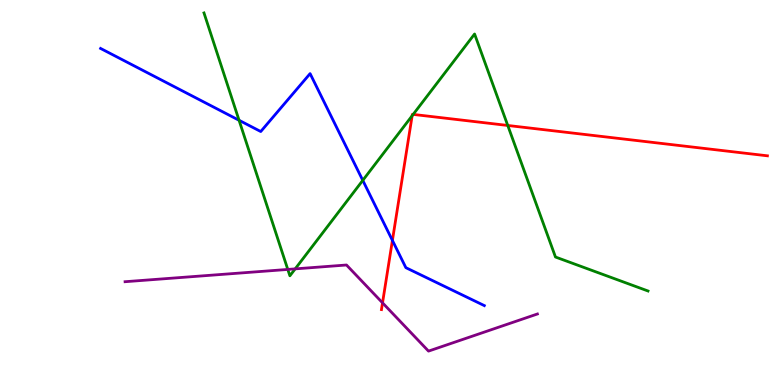[{'lines': ['blue', 'red'], 'intersections': [{'x': 5.06, 'y': 3.76}]}, {'lines': ['green', 'red'], 'intersections': [{'x': 5.32, 'y': 6.99}, {'x': 5.33, 'y': 7.03}, {'x': 6.55, 'y': 6.74}]}, {'lines': ['purple', 'red'], 'intersections': [{'x': 4.94, 'y': 2.13}]}, {'lines': ['blue', 'green'], 'intersections': [{'x': 3.08, 'y': 6.88}, {'x': 4.68, 'y': 5.32}]}, {'lines': ['blue', 'purple'], 'intersections': []}, {'lines': ['green', 'purple'], 'intersections': [{'x': 3.71, 'y': 3.0}, {'x': 3.81, 'y': 3.02}]}]